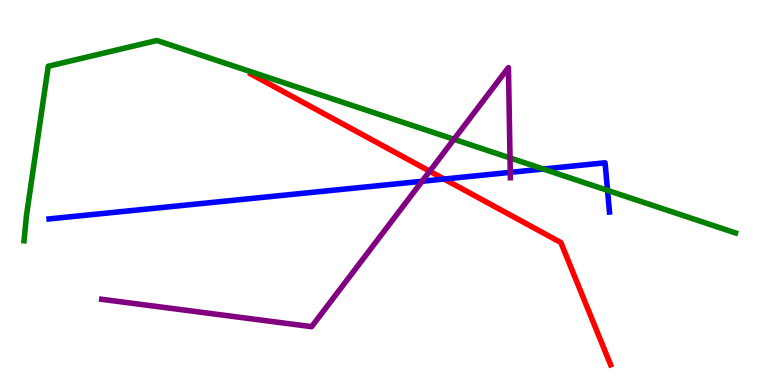[{'lines': ['blue', 'red'], 'intersections': [{'x': 5.73, 'y': 5.35}]}, {'lines': ['green', 'red'], 'intersections': []}, {'lines': ['purple', 'red'], 'intersections': [{'x': 5.54, 'y': 5.55}]}, {'lines': ['blue', 'green'], 'intersections': [{'x': 7.01, 'y': 5.61}, {'x': 7.84, 'y': 5.06}]}, {'lines': ['blue', 'purple'], 'intersections': [{'x': 5.45, 'y': 5.29}, {'x': 6.58, 'y': 5.52}]}, {'lines': ['green', 'purple'], 'intersections': [{'x': 5.86, 'y': 6.38}, {'x': 6.58, 'y': 5.9}]}]